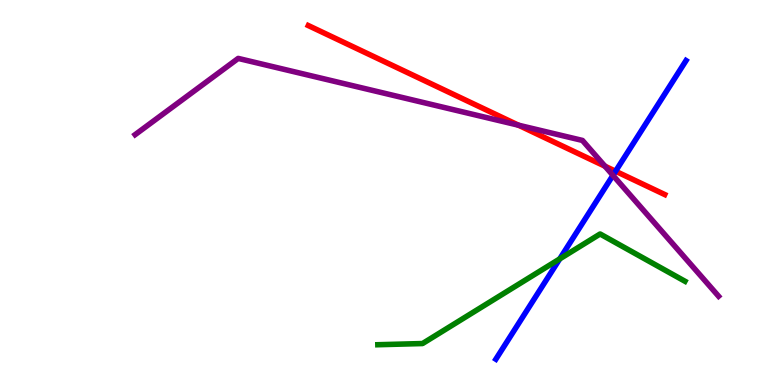[{'lines': ['blue', 'red'], 'intersections': [{'x': 7.94, 'y': 5.55}]}, {'lines': ['green', 'red'], 'intersections': []}, {'lines': ['purple', 'red'], 'intersections': [{'x': 6.69, 'y': 6.75}, {'x': 7.81, 'y': 5.68}]}, {'lines': ['blue', 'green'], 'intersections': [{'x': 7.22, 'y': 3.28}]}, {'lines': ['blue', 'purple'], 'intersections': [{'x': 7.91, 'y': 5.45}]}, {'lines': ['green', 'purple'], 'intersections': []}]